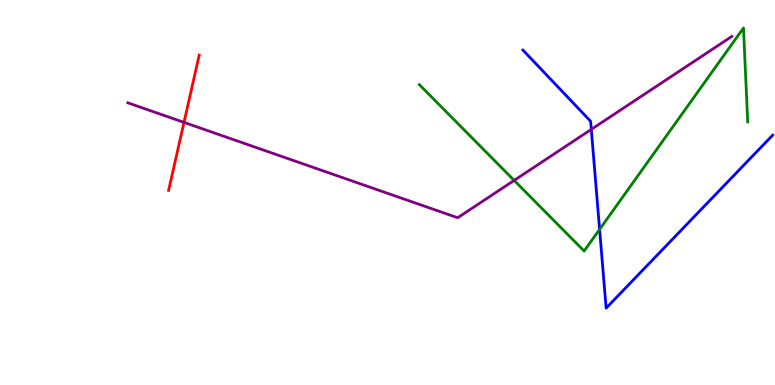[{'lines': ['blue', 'red'], 'intersections': []}, {'lines': ['green', 'red'], 'intersections': []}, {'lines': ['purple', 'red'], 'intersections': [{'x': 2.37, 'y': 6.82}]}, {'lines': ['blue', 'green'], 'intersections': [{'x': 7.74, 'y': 4.04}]}, {'lines': ['blue', 'purple'], 'intersections': [{'x': 7.63, 'y': 6.64}]}, {'lines': ['green', 'purple'], 'intersections': [{'x': 6.63, 'y': 5.31}]}]